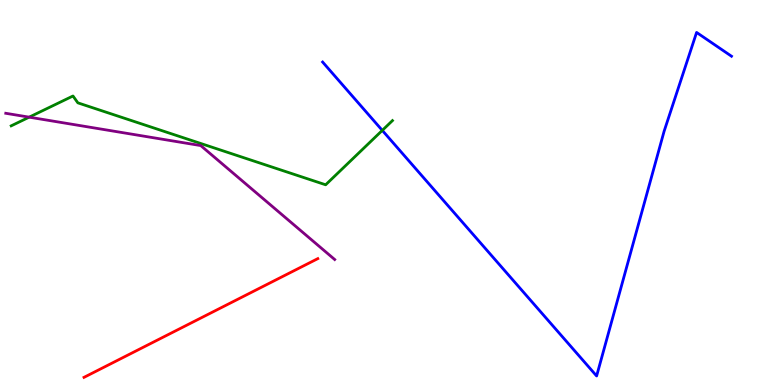[{'lines': ['blue', 'red'], 'intersections': []}, {'lines': ['green', 'red'], 'intersections': []}, {'lines': ['purple', 'red'], 'intersections': []}, {'lines': ['blue', 'green'], 'intersections': [{'x': 4.93, 'y': 6.61}]}, {'lines': ['blue', 'purple'], 'intersections': []}, {'lines': ['green', 'purple'], 'intersections': [{'x': 0.376, 'y': 6.96}]}]